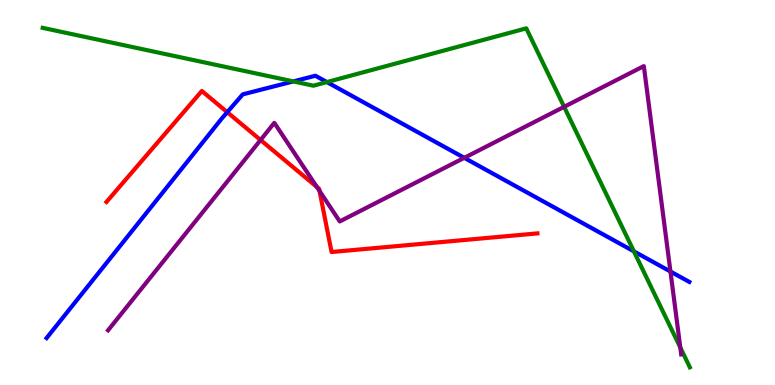[{'lines': ['blue', 'red'], 'intersections': [{'x': 2.93, 'y': 7.09}]}, {'lines': ['green', 'red'], 'intersections': []}, {'lines': ['purple', 'red'], 'intersections': [{'x': 3.36, 'y': 6.36}, {'x': 4.09, 'y': 5.14}, {'x': 4.12, 'y': 5.04}]}, {'lines': ['blue', 'green'], 'intersections': [{'x': 3.78, 'y': 7.89}, {'x': 4.22, 'y': 7.87}, {'x': 8.18, 'y': 3.47}]}, {'lines': ['blue', 'purple'], 'intersections': [{'x': 5.99, 'y': 5.9}, {'x': 8.65, 'y': 2.95}]}, {'lines': ['green', 'purple'], 'intersections': [{'x': 7.28, 'y': 7.23}, {'x': 8.78, 'y': 0.974}]}]